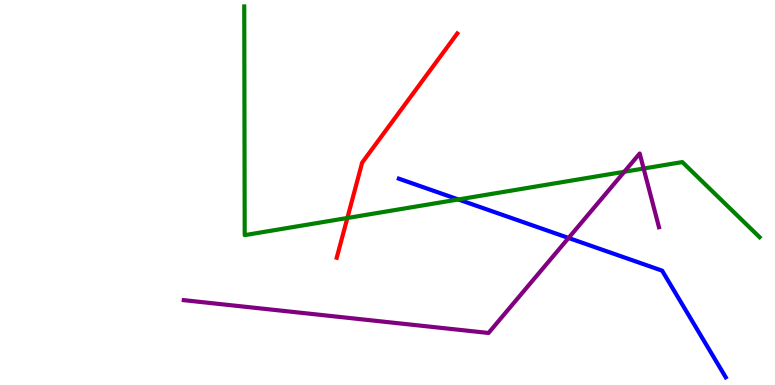[{'lines': ['blue', 'red'], 'intersections': []}, {'lines': ['green', 'red'], 'intersections': [{'x': 4.48, 'y': 4.34}]}, {'lines': ['purple', 'red'], 'intersections': []}, {'lines': ['blue', 'green'], 'intersections': [{'x': 5.91, 'y': 4.82}]}, {'lines': ['blue', 'purple'], 'intersections': [{'x': 7.34, 'y': 3.82}]}, {'lines': ['green', 'purple'], 'intersections': [{'x': 8.06, 'y': 5.54}, {'x': 8.3, 'y': 5.62}]}]